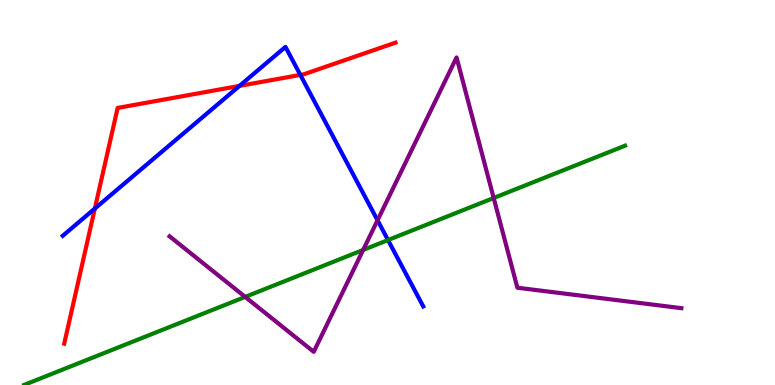[{'lines': ['blue', 'red'], 'intersections': [{'x': 1.22, 'y': 4.58}, {'x': 3.09, 'y': 7.77}, {'x': 3.88, 'y': 8.05}]}, {'lines': ['green', 'red'], 'intersections': []}, {'lines': ['purple', 'red'], 'intersections': []}, {'lines': ['blue', 'green'], 'intersections': [{'x': 5.01, 'y': 3.76}]}, {'lines': ['blue', 'purple'], 'intersections': [{'x': 4.87, 'y': 4.28}]}, {'lines': ['green', 'purple'], 'intersections': [{'x': 3.16, 'y': 2.29}, {'x': 4.69, 'y': 3.51}, {'x': 6.37, 'y': 4.86}]}]